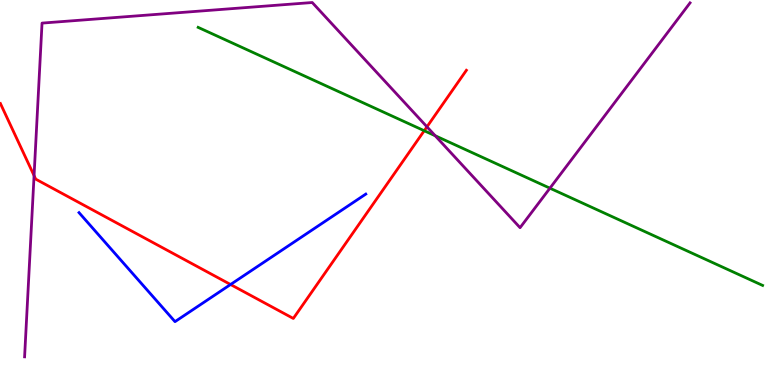[{'lines': ['blue', 'red'], 'intersections': [{'x': 2.97, 'y': 2.61}]}, {'lines': ['green', 'red'], 'intersections': [{'x': 5.47, 'y': 6.6}]}, {'lines': ['purple', 'red'], 'intersections': [{'x': 0.44, 'y': 5.44}, {'x': 5.51, 'y': 6.71}]}, {'lines': ['blue', 'green'], 'intersections': []}, {'lines': ['blue', 'purple'], 'intersections': []}, {'lines': ['green', 'purple'], 'intersections': [{'x': 5.62, 'y': 6.47}, {'x': 7.1, 'y': 5.11}]}]